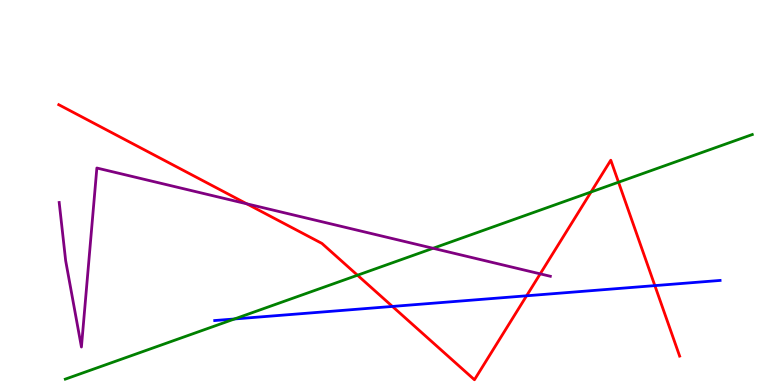[{'lines': ['blue', 'red'], 'intersections': [{'x': 5.06, 'y': 2.04}, {'x': 6.79, 'y': 2.32}, {'x': 8.45, 'y': 2.58}]}, {'lines': ['green', 'red'], 'intersections': [{'x': 4.61, 'y': 2.85}, {'x': 7.63, 'y': 5.01}, {'x': 7.98, 'y': 5.27}]}, {'lines': ['purple', 'red'], 'intersections': [{'x': 3.18, 'y': 4.71}, {'x': 6.97, 'y': 2.89}]}, {'lines': ['blue', 'green'], 'intersections': [{'x': 3.03, 'y': 1.72}]}, {'lines': ['blue', 'purple'], 'intersections': []}, {'lines': ['green', 'purple'], 'intersections': [{'x': 5.59, 'y': 3.55}]}]